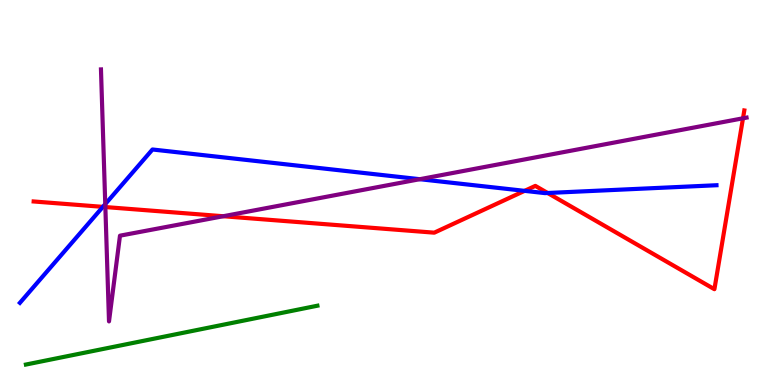[{'lines': ['blue', 'red'], 'intersections': [{'x': 1.33, 'y': 4.63}, {'x': 6.77, 'y': 5.04}, {'x': 7.07, 'y': 4.99}]}, {'lines': ['green', 'red'], 'intersections': []}, {'lines': ['purple', 'red'], 'intersections': [{'x': 1.36, 'y': 4.62}, {'x': 2.88, 'y': 4.38}, {'x': 9.59, 'y': 6.93}]}, {'lines': ['blue', 'green'], 'intersections': []}, {'lines': ['blue', 'purple'], 'intersections': [{'x': 1.36, 'y': 4.7}, {'x': 5.42, 'y': 5.35}]}, {'lines': ['green', 'purple'], 'intersections': []}]